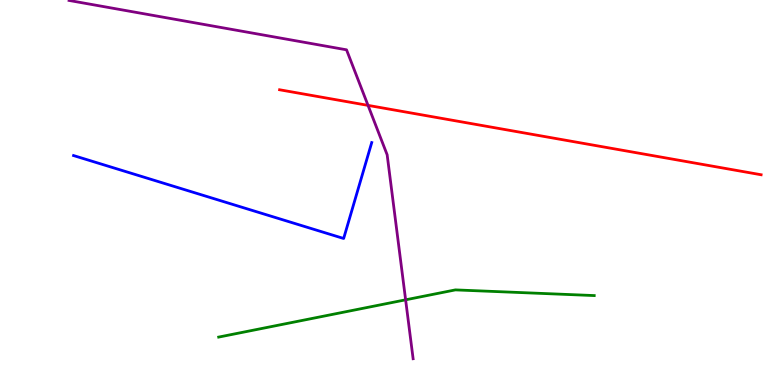[{'lines': ['blue', 'red'], 'intersections': []}, {'lines': ['green', 'red'], 'intersections': []}, {'lines': ['purple', 'red'], 'intersections': [{'x': 4.75, 'y': 7.26}]}, {'lines': ['blue', 'green'], 'intersections': []}, {'lines': ['blue', 'purple'], 'intersections': []}, {'lines': ['green', 'purple'], 'intersections': [{'x': 5.23, 'y': 2.21}]}]